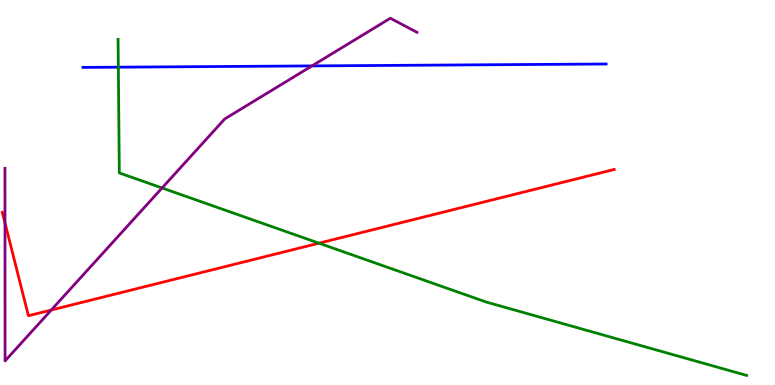[{'lines': ['blue', 'red'], 'intersections': []}, {'lines': ['green', 'red'], 'intersections': [{'x': 4.12, 'y': 3.68}]}, {'lines': ['purple', 'red'], 'intersections': [{'x': 0.0644, 'y': 4.21}, {'x': 0.661, 'y': 1.95}]}, {'lines': ['blue', 'green'], 'intersections': [{'x': 1.53, 'y': 8.26}]}, {'lines': ['blue', 'purple'], 'intersections': [{'x': 4.03, 'y': 8.29}]}, {'lines': ['green', 'purple'], 'intersections': [{'x': 2.09, 'y': 5.12}]}]